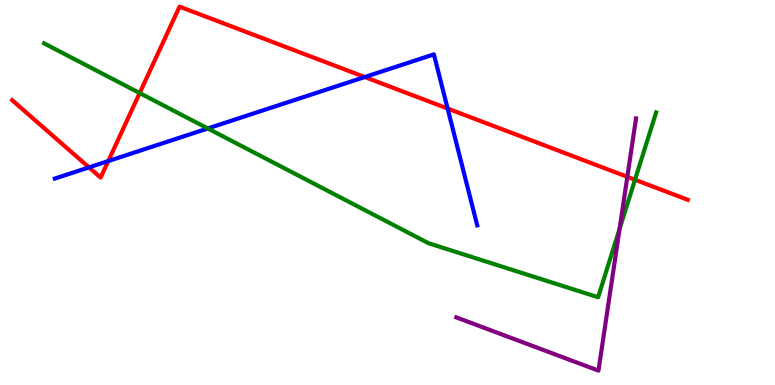[{'lines': ['blue', 'red'], 'intersections': [{'x': 1.15, 'y': 5.65}, {'x': 1.4, 'y': 5.82}, {'x': 4.71, 'y': 8.0}, {'x': 5.78, 'y': 7.18}]}, {'lines': ['green', 'red'], 'intersections': [{'x': 1.8, 'y': 7.58}, {'x': 8.19, 'y': 5.33}]}, {'lines': ['purple', 'red'], 'intersections': [{'x': 8.09, 'y': 5.41}]}, {'lines': ['blue', 'green'], 'intersections': [{'x': 2.68, 'y': 6.66}]}, {'lines': ['blue', 'purple'], 'intersections': []}, {'lines': ['green', 'purple'], 'intersections': [{'x': 7.99, 'y': 4.06}]}]